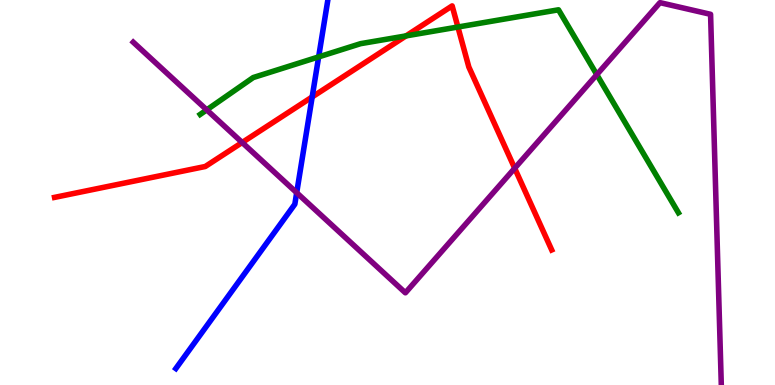[{'lines': ['blue', 'red'], 'intersections': [{'x': 4.03, 'y': 7.48}]}, {'lines': ['green', 'red'], 'intersections': [{'x': 5.24, 'y': 9.07}, {'x': 5.91, 'y': 9.3}]}, {'lines': ['purple', 'red'], 'intersections': [{'x': 3.12, 'y': 6.3}, {'x': 6.64, 'y': 5.63}]}, {'lines': ['blue', 'green'], 'intersections': [{'x': 4.11, 'y': 8.52}]}, {'lines': ['blue', 'purple'], 'intersections': [{'x': 3.83, 'y': 4.99}]}, {'lines': ['green', 'purple'], 'intersections': [{'x': 2.67, 'y': 7.15}, {'x': 7.7, 'y': 8.06}]}]